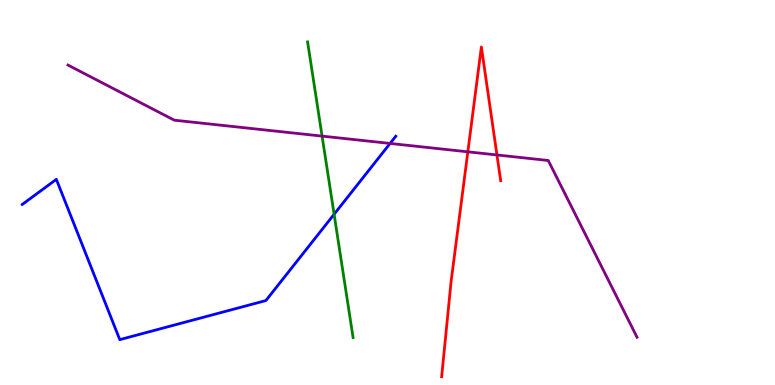[{'lines': ['blue', 'red'], 'intersections': []}, {'lines': ['green', 'red'], 'intersections': []}, {'lines': ['purple', 'red'], 'intersections': [{'x': 6.04, 'y': 6.06}, {'x': 6.41, 'y': 5.98}]}, {'lines': ['blue', 'green'], 'intersections': [{'x': 4.31, 'y': 4.43}]}, {'lines': ['blue', 'purple'], 'intersections': [{'x': 5.03, 'y': 6.27}]}, {'lines': ['green', 'purple'], 'intersections': [{'x': 4.16, 'y': 6.46}]}]